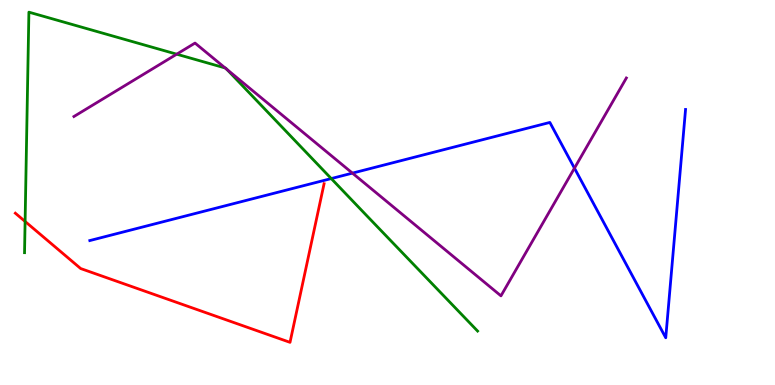[{'lines': ['blue', 'red'], 'intersections': []}, {'lines': ['green', 'red'], 'intersections': [{'x': 0.324, 'y': 4.25}]}, {'lines': ['purple', 'red'], 'intersections': []}, {'lines': ['blue', 'green'], 'intersections': [{'x': 4.27, 'y': 5.36}]}, {'lines': ['blue', 'purple'], 'intersections': [{'x': 4.55, 'y': 5.5}, {'x': 7.41, 'y': 5.63}]}, {'lines': ['green', 'purple'], 'intersections': [{'x': 2.28, 'y': 8.59}, {'x': 2.91, 'y': 8.23}, {'x': 2.93, 'y': 8.2}]}]